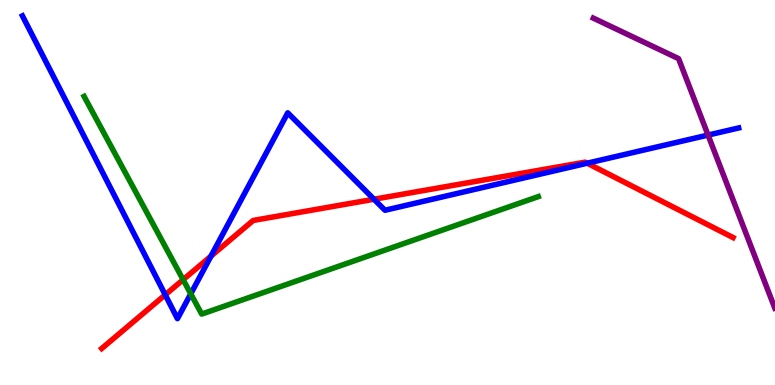[{'lines': ['blue', 'red'], 'intersections': [{'x': 2.13, 'y': 2.34}, {'x': 2.72, 'y': 3.35}, {'x': 4.83, 'y': 4.82}, {'x': 7.58, 'y': 5.76}]}, {'lines': ['green', 'red'], 'intersections': [{'x': 2.36, 'y': 2.74}]}, {'lines': ['purple', 'red'], 'intersections': []}, {'lines': ['blue', 'green'], 'intersections': [{'x': 2.46, 'y': 2.37}]}, {'lines': ['blue', 'purple'], 'intersections': [{'x': 9.14, 'y': 6.49}]}, {'lines': ['green', 'purple'], 'intersections': []}]